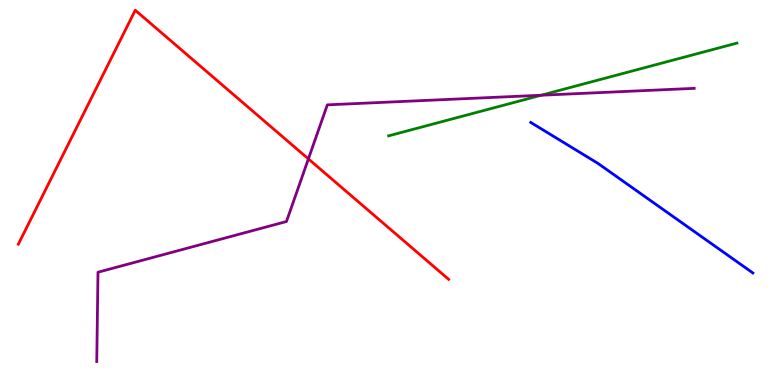[{'lines': ['blue', 'red'], 'intersections': []}, {'lines': ['green', 'red'], 'intersections': []}, {'lines': ['purple', 'red'], 'intersections': [{'x': 3.98, 'y': 5.87}]}, {'lines': ['blue', 'green'], 'intersections': []}, {'lines': ['blue', 'purple'], 'intersections': []}, {'lines': ['green', 'purple'], 'intersections': [{'x': 6.98, 'y': 7.53}]}]